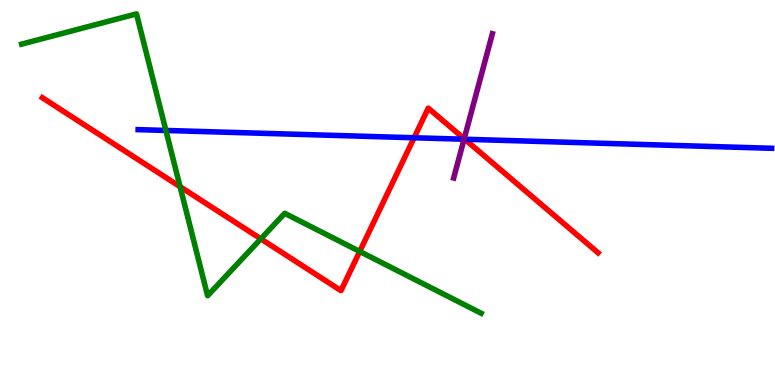[{'lines': ['blue', 'red'], 'intersections': [{'x': 5.34, 'y': 6.42}, {'x': 6.0, 'y': 6.38}]}, {'lines': ['green', 'red'], 'intersections': [{'x': 2.32, 'y': 5.15}, {'x': 3.37, 'y': 3.8}, {'x': 4.64, 'y': 3.47}]}, {'lines': ['purple', 'red'], 'intersections': [{'x': 5.99, 'y': 6.4}]}, {'lines': ['blue', 'green'], 'intersections': [{'x': 2.14, 'y': 6.61}]}, {'lines': ['blue', 'purple'], 'intersections': [{'x': 5.99, 'y': 6.38}]}, {'lines': ['green', 'purple'], 'intersections': []}]